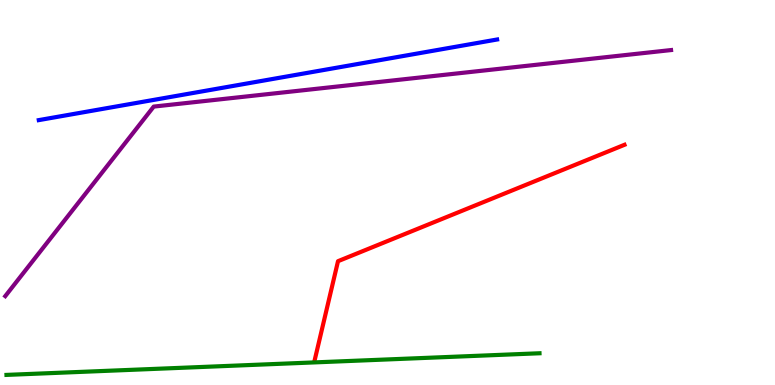[{'lines': ['blue', 'red'], 'intersections': []}, {'lines': ['green', 'red'], 'intersections': []}, {'lines': ['purple', 'red'], 'intersections': []}, {'lines': ['blue', 'green'], 'intersections': []}, {'lines': ['blue', 'purple'], 'intersections': []}, {'lines': ['green', 'purple'], 'intersections': []}]